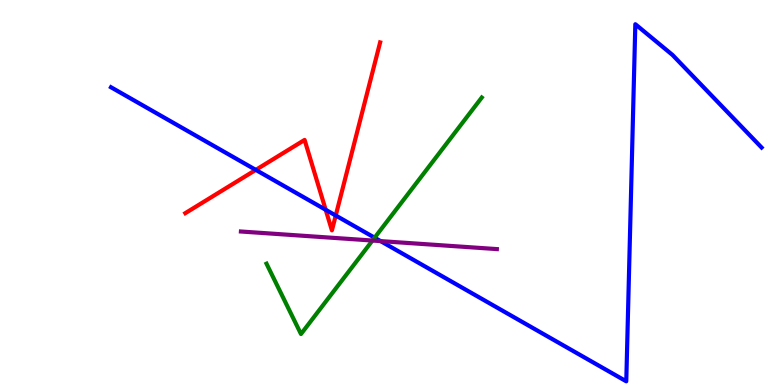[{'lines': ['blue', 'red'], 'intersections': [{'x': 3.3, 'y': 5.59}, {'x': 4.2, 'y': 4.55}, {'x': 4.33, 'y': 4.4}]}, {'lines': ['green', 'red'], 'intersections': []}, {'lines': ['purple', 'red'], 'intersections': []}, {'lines': ['blue', 'green'], 'intersections': [{'x': 4.83, 'y': 3.83}]}, {'lines': ['blue', 'purple'], 'intersections': [{'x': 4.91, 'y': 3.74}]}, {'lines': ['green', 'purple'], 'intersections': [{'x': 4.81, 'y': 3.75}]}]